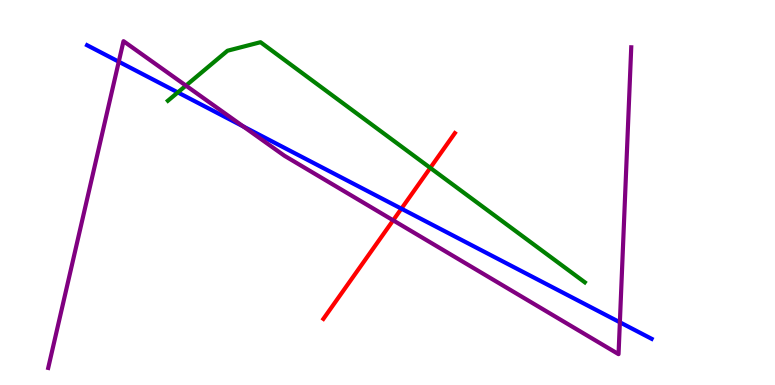[{'lines': ['blue', 'red'], 'intersections': [{'x': 5.18, 'y': 4.58}]}, {'lines': ['green', 'red'], 'intersections': [{'x': 5.55, 'y': 5.64}]}, {'lines': ['purple', 'red'], 'intersections': [{'x': 5.07, 'y': 4.28}]}, {'lines': ['blue', 'green'], 'intersections': [{'x': 2.29, 'y': 7.6}]}, {'lines': ['blue', 'purple'], 'intersections': [{'x': 1.53, 'y': 8.4}, {'x': 3.14, 'y': 6.72}, {'x': 8.0, 'y': 1.63}]}, {'lines': ['green', 'purple'], 'intersections': [{'x': 2.4, 'y': 7.78}]}]